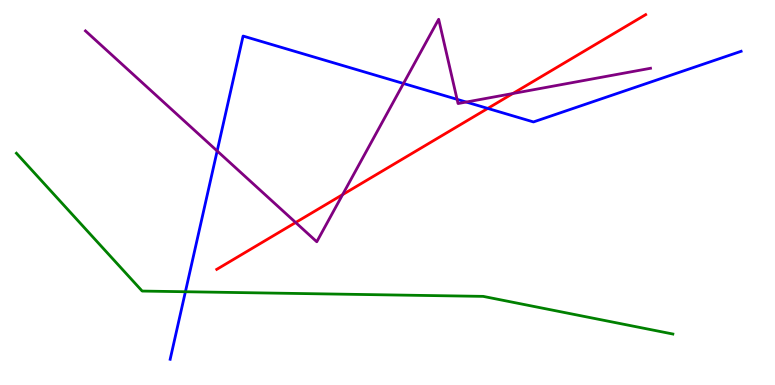[{'lines': ['blue', 'red'], 'intersections': [{'x': 6.29, 'y': 7.18}]}, {'lines': ['green', 'red'], 'intersections': []}, {'lines': ['purple', 'red'], 'intersections': [{'x': 3.81, 'y': 4.22}, {'x': 4.42, 'y': 4.94}, {'x': 6.62, 'y': 7.57}]}, {'lines': ['blue', 'green'], 'intersections': [{'x': 2.39, 'y': 2.42}]}, {'lines': ['blue', 'purple'], 'intersections': [{'x': 2.8, 'y': 6.08}, {'x': 5.21, 'y': 7.83}, {'x': 5.9, 'y': 7.42}, {'x': 6.02, 'y': 7.35}]}, {'lines': ['green', 'purple'], 'intersections': []}]